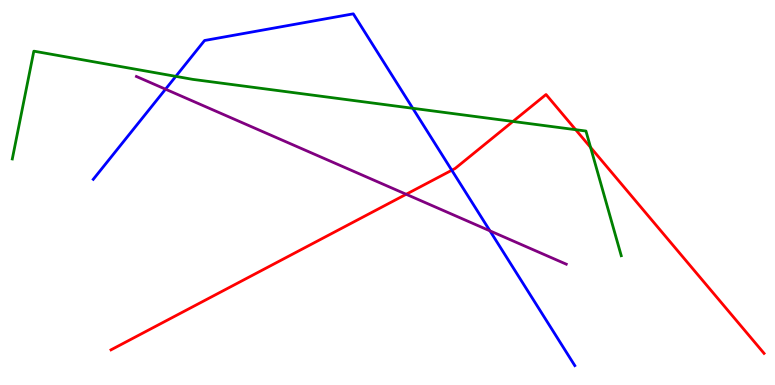[{'lines': ['blue', 'red'], 'intersections': [{'x': 5.83, 'y': 5.58}]}, {'lines': ['green', 'red'], 'intersections': [{'x': 6.62, 'y': 6.85}, {'x': 7.43, 'y': 6.63}, {'x': 7.62, 'y': 6.17}]}, {'lines': ['purple', 'red'], 'intersections': [{'x': 5.24, 'y': 4.95}]}, {'lines': ['blue', 'green'], 'intersections': [{'x': 2.27, 'y': 8.02}, {'x': 5.33, 'y': 7.19}]}, {'lines': ['blue', 'purple'], 'intersections': [{'x': 2.14, 'y': 7.68}, {'x': 6.32, 'y': 4.0}]}, {'lines': ['green', 'purple'], 'intersections': []}]